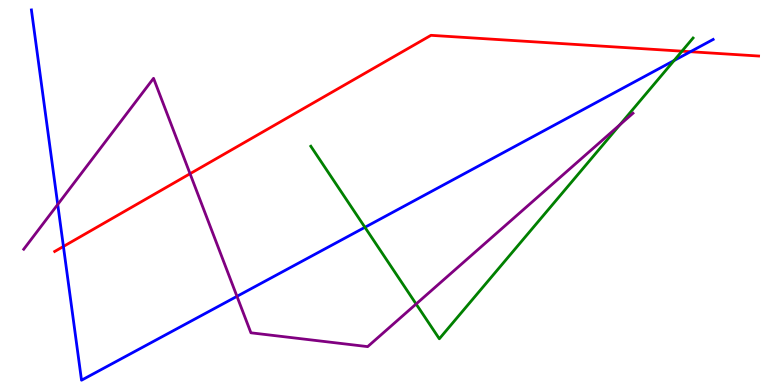[{'lines': ['blue', 'red'], 'intersections': [{'x': 0.818, 'y': 3.6}, {'x': 8.91, 'y': 8.66}]}, {'lines': ['green', 'red'], 'intersections': [{'x': 8.8, 'y': 8.67}]}, {'lines': ['purple', 'red'], 'intersections': [{'x': 2.45, 'y': 5.49}]}, {'lines': ['blue', 'green'], 'intersections': [{'x': 4.71, 'y': 4.1}, {'x': 8.7, 'y': 8.43}]}, {'lines': ['blue', 'purple'], 'intersections': [{'x': 0.745, 'y': 4.69}, {'x': 3.06, 'y': 2.3}]}, {'lines': ['green', 'purple'], 'intersections': [{'x': 5.37, 'y': 2.1}, {'x': 8.0, 'y': 6.76}]}]